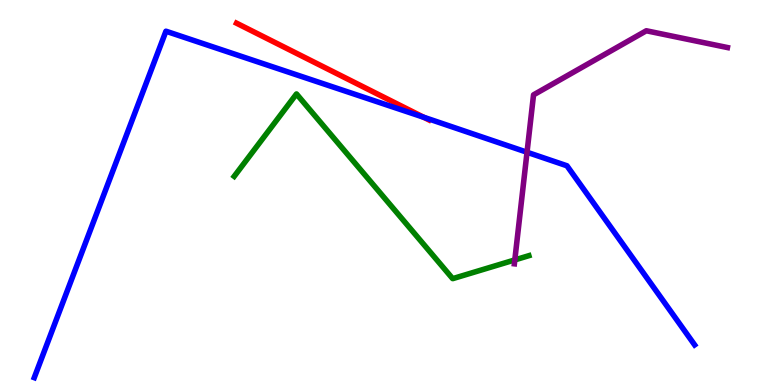[{'lines': ['blue', 'red'], 'intersections': [{'x': 5.47, 'y': 6.95}]}, {'lines': ['green', 'red'], 'intersections': []}, {'lines': ['purple', 'red'], 'intersections': []}, {'lines': ['blue', 'green'], 'intersections': []}, {'lines': ['blue', 'purple'], 'intersections': [{'x': 6.8, 'y': 6.05}]}, {'lines': ['green', 'purple'], 'intersections': [{'x': 6.64, 'y': 3.25}]}]